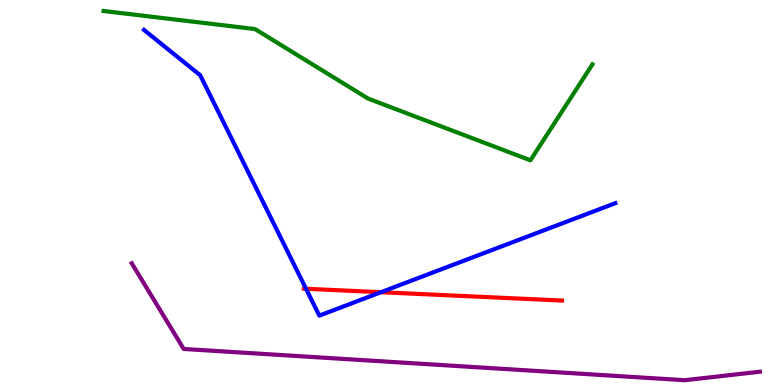[{'lines': ['blue', 'red'], 'intersections': [{'x': 3.95, 'y': 2.5}, {'x': 4.92, 'y': 2.41}]}, {'lines': ['green', 'red'], 'intersections': []}, {'lines': ['purple', 'red'], 'intersections': []}, {'lines': ['blue', 'green'], 'intersections': []}, {'lines': ['blue', 'purple'], 'intersections': []}, {'lines': ['green', 'purple'], 'intersections': []}]